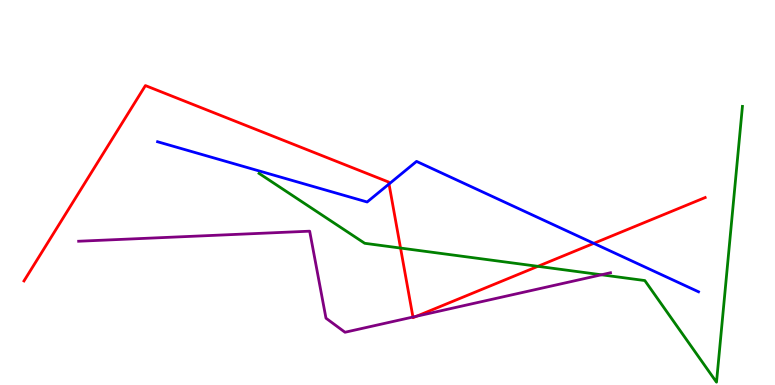[{'lines': ['blue', 'red'], 'intersections': [{'x': 5.02, 'y': 5.22}, {'x': 7.66, 'y': 3.68}]}, {'lines': ['green', 'red'], 'intersections': [{'x': 5.17, 'y': 3.56}, {'x': 6.94, 'y': 3.08}]}, {'lines': ['purple', 'red'], 'intersections': [{'x': 5.33, 'y': 1.77}, {'x': 5.38, 'y': 1.79}]}, {'lines': ['blue', 'green'], 'intersections': []}, {'lines': ['blue', 'purple'], 'intersections': []}, {'lines': ['green', 'purple'], 'intersections': [{'x': 7.76, 'y': 2.86}]}]